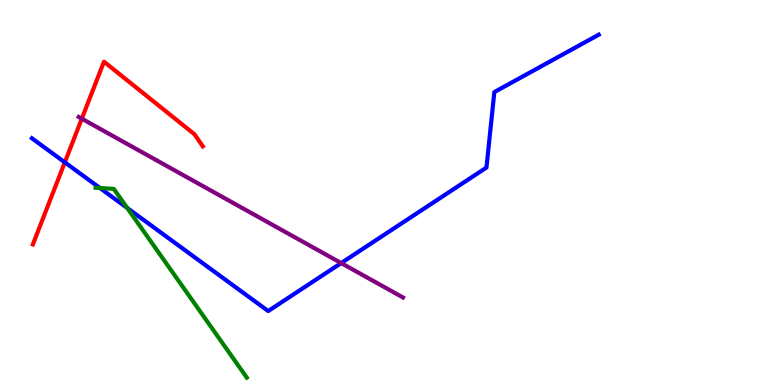[{'lines': ['blue', 'red'], 'intersections': [{'x': 0.836, 'y': 5.78}]}, {'lines': ['green', 'red'], 'intersections': []}, {'lines': ['purple', 'red'], 'intersections': [{'x': 1.06, 'y': 6.92}]}, {'lines': ['blue', 'green'], 'intersections': [{'x': 1.29, 'y': 5.12}, {'x': 1.64, 'y': 4.6}]}, {'lines': ['blue', 'purple'], 'intersections': [{'x': 4.4, 'y': 3.17}]}, {'lines': ['green', 'purple'], 'intersections': []}]